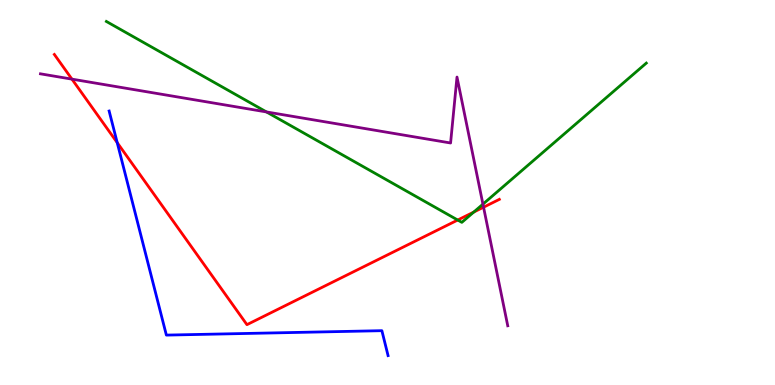[{'lines': ['blue', 'red'], 'intersections': [{'x': 1.51, 'y': 6.29}]}, {'lines': ['green', 'red'], 'intersections': [{'x': 5.91, 'y': 4.28}, {'x': 6.11, 'y': 4.49}]}, {'lines': ['purple', 'red'], 'intersections': [{'x': 0.928, 'y': 7.94}, {'x': 6.24, 'y': 4.62}]}, {'lines': ['blue', 'green'], 'intersections': []}, {'lines': ['blue', 'purple'], 'intersections': []}, {'lines': ['green', 'purple'], 'intersections': [{'x': 3.44, 'y': 7.09}, {'x': 6.23, 'y': 4.7}]}]